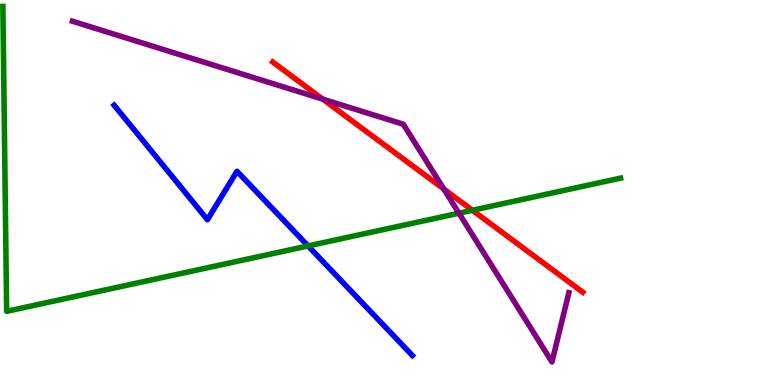[{'lines': ['blue', 'red'], 'intersections': []}, {'lines': ['green', 'red'], 'intersections': [{'x': 6.1, 'y': 4.54}]}, {'lines': ['purple', 'red'], 'intersections': [{'x': 4.16, 'y': 7.42}, {'x': 5.73, 'y': 5.09}]}, {'lines': ['blue', 'green'], 'intersections': [{'x': 3.98, 'y': 3.61}]}, {'lines': ['blue', 'purple'], 'intersections': []}, {'lines': ['green', 'purple'], 'intersections': [{'x': 5.92, 'y': 4.46}]}]